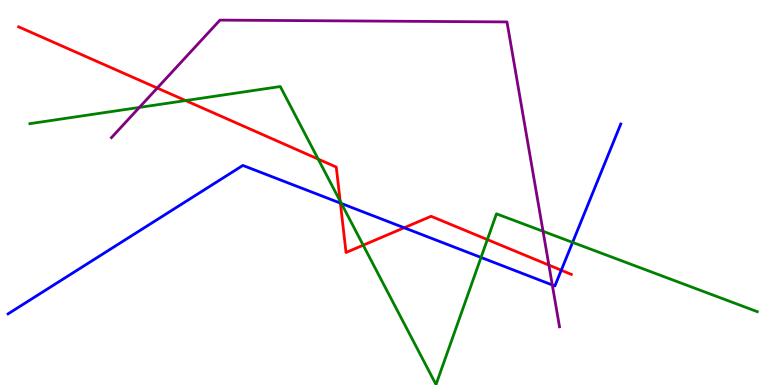[{'lines': ['blue', 'red'], 'intersections': [{'x': 4.39, 'y': 4.72}, {'x': 5.22, 'y': 4.08}, {'x': 7.24, 'y': 2.98}]}, {'lines': ['green', 'red'], 'intersections': [{'x': 2.4, 'y': 7.39}, {'x': 4.11, 'y': 5.87}, {'x': 4.39, 'y': 4.78}, {'x': 4.69, 'y': 3.63}, {'x': 6.29, 'y': 3.78}]}, {'lines': ['purple', 'red'], 'intersections': [{'x': 2.03, 'y': 7.71}, {'x': 7.08, 'y': 3.11}]}, {'lines': ['blue', 'green'], 'intersections': [{'x': 4.41, 'y': 4.71}, {'x': 6.21, 'y': 3.31}, {'x': 7.39, 'y': 3.7}]}, {'lines': ['blue', 'purple'], 'intersections': [{'x': 7.13, 'y': 2.6}]}, {'lines': ['green', 'purple'], 'intersections': [{'x': 1.8, 'y': 7.21}, {'x': 7.01, 'y': 3.99}]}]